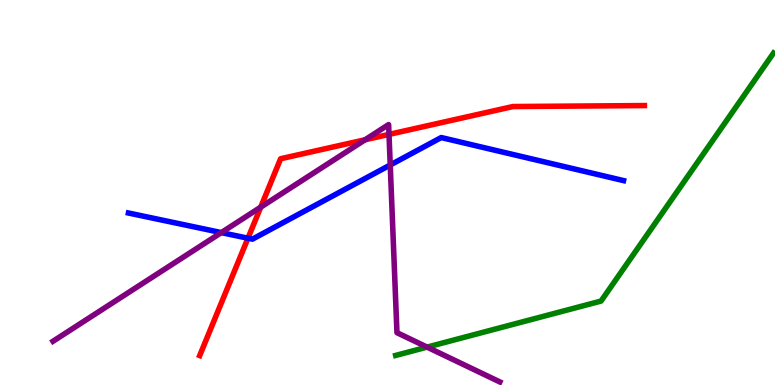[{'lines': ['blue', 'red'], 'intersections': [{'x': 3.2, 'y': 3.81}]}, {'lines': ['green', 'red'], 'intersections': []}, {'lines': ['purple', 'red'], 'intersections': [{'x': 3.36, 'y': 4.62}, {'x': 4.71, 'y': 6.37}, {'x': 5.02, 'y': 6.51}]}, {'lines': ['blue', 'green'], 'intersections': []}, {'lines': ['blue', 'purple'], 'intersections': [{'x': 2.86, 'y': 3.96}, {'x': 5.04, 'y': 5.71}]}, {'lines': ['green', 'purple'], 'intersections': [{'x': 5.51, 'y': 0.984}]}]